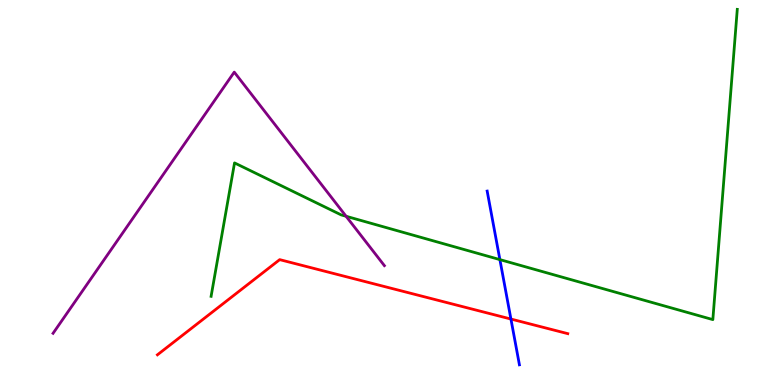[{'lines': ['blue', 'red'], 'intersections': [{'x': 6.59, 'y': 1.71}]}, {'lines': ['green', 'red'], 'intersections': []}, {'lines': ['purple', 'red'], 'intersections': []}, {'lines': ['blue', 'green'], 'intersections': [{'x': 6.45, 'y': 3.26}]}, {'lines': ['blue', 'purple'], 'intersections': []}, {'lines': ['green', 'purple'], 'intersections': [{'x': 4.47, 'y': 4.38}]}]